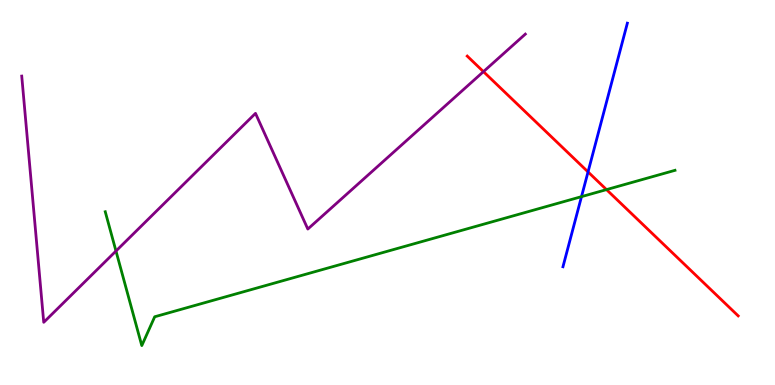[{'lines': ['blue', 'red'], 'intersections': [{'x': 7.59, 'y': 5.53}]}, {'lines': ['green', 'red'], 'intersections': [{'x': 7.83, 'y': 5.08}]}, {'lines': ['purple', 'red'], 'intersections': [{'x': 6.24, 'y': 8.14}]}, {'lines': ['blue', 'green'], 'intersections': [{'x': 7.5, 'y': 4.89}]}, {'lines': ['blue', 'purple'], 'intersections': []}, {'lines': ['green', 'purple'], 'intersections': [{'x': 1.5, 'y': 3.48}]}]